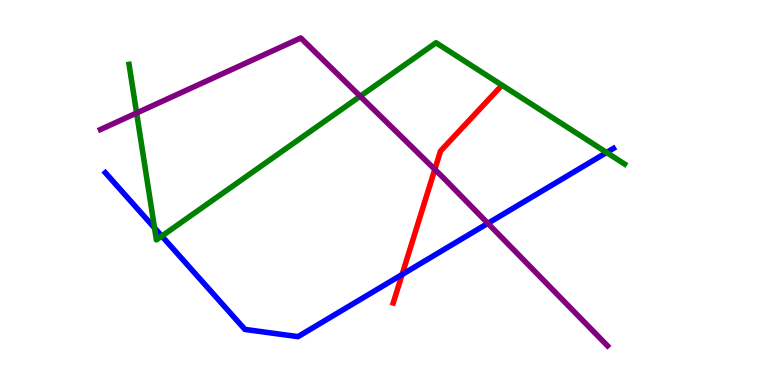[{'lines': ['blue', 'red'], 'intersections': [{'x': 5.19, 'y': 2.87}]}, {'lines': ['green', 'red'], 'intersections': []}, {'lines': ['purple', 'red'], 'intersections': [{'x': 5.61, 'y': 5.6}]}, {'lines': ['blue', 'green'], 'intersections': [{'x': 1.99, 'y': 4.08}, {'x': 2.09, 'y': 3.87}, {'x': 7.83, 'y': 6.04}]}, {'lines': ['blue', 'purple'], 'intersections': [{'x': 6.29, 'y': 4.2}]}, {'lines': ['green', 'purple'], 'intersections': [{'x': 1.76, 'y': 7.07}, {'x': 4.65, 'y': 7.5}]}]